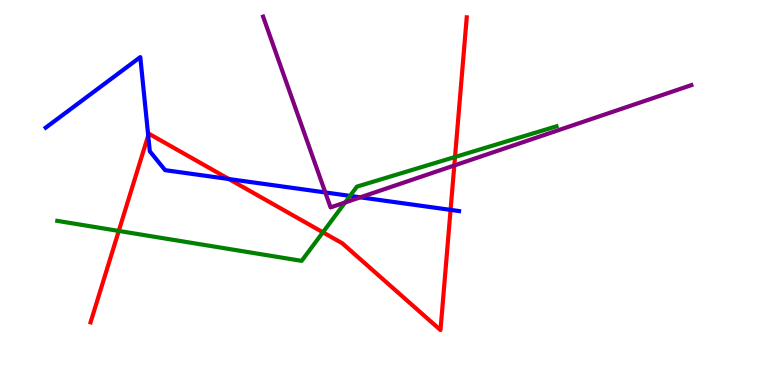[{'lines': ['blue', 'red'], 'intersections': [{'x': 1.91, 'y': 6.48}, {'x': 2.95, 'y': 5.35}, {'x': 5.81, 'y': 4.55}]}, {'lines': ['green', 'red'], 'intersections': [{'x': 1.53, 'y': 4.0}, {'x': 4.17, 'y': 3.97}, {'x': 5.87, 'y': 5.92}]}, {'lines': ['purple', 'red'], 'intersections': [{'x': 5.86, 'y': 5.7}]}, {'lines': ['blue', 'green'], 'intersections': [{'x': 4.52, 'y': 4.91}]}, {'lines': ['blue', 'purple'], 'intersections': [{'x': 4.2, 'y': 5.0}, {'x': 4.65, 'y': 4.87}]}, {'lines': ['green', 'purple'], 'intersections': [{'x': 4.45, 'y': 4.74}]}]